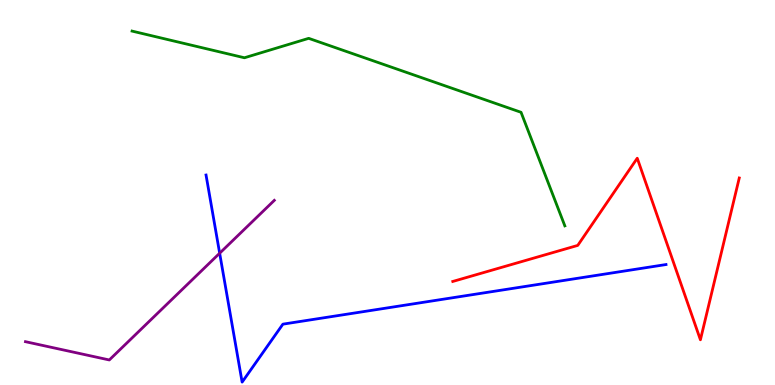[{'lines': ['blue', 'red'], 'intersections': []}, {'lines': ['green', 'red'], 'intersections': []}, {'lines': ['purple', 'red'], 'intersections': []}, {'lines': ['blue', 'green'], 'intersections': []}, {'lines': ['blue', 'purple'], 'intersections': [{'x': 2.83, 'y': 3.42}]}, {'lines': ['green', 'purple'], 'intersections': []}]